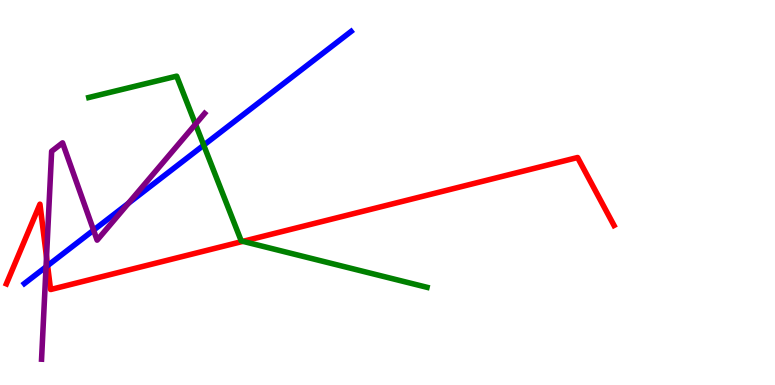[{'lines': ['blue', 'red'], 'intersections': [{'x': 0.614, 'y': 3.1}]}, {'lines': ['green', 'red'], 'intersections': [{'x': 3.13, 'y': 3.73}]}, {'lines': ['purple', 'red'], 'intersections': [{'x': 0.6, 'y': 3.33}]}, {'lines': ['blue', 'green'], 'intersections': [{'x': 2.63, 'y': 6.23}]}, {'lines': ['blue', 'purple'], 'intersections': [{'x': 0.594, 'y': 3.07}, {'x': 1.21, 'y': 4.02}, {'x': 1.66, 'y': 4.72}]}, {'lines': ['green', 'purple'], 'intersections': [{'x': 2.52, 'y': 6.77}]}]